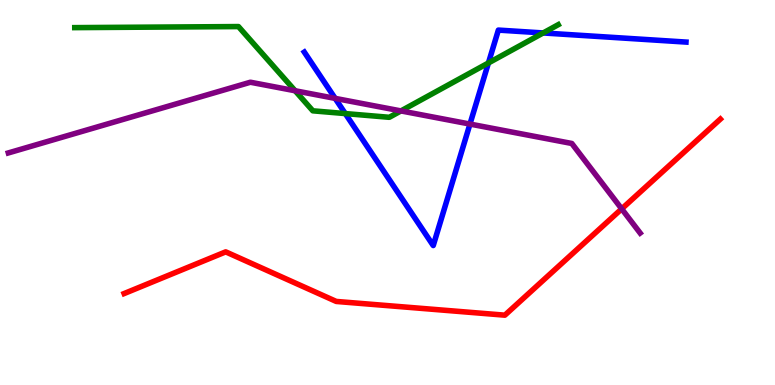[{'lines': ['blue', 'red'], 'intersections': []}, {'lines': ['green', 'red'], 'intersections': []}, {'lines': ['purple', 'red'], 'intersections': [{'x': 8.02, 'y': 4.57}]}, {'lines': ['blue', 'green'], 'intersections': [{'x': 4.46, 'y': 7.05}, {'x': 6.3, 'y': 8.36}, {'x': 7.01, 'y': 9.14}]}, {'lines': ['blue', 'purple'], 'intersections': [{'x': 4.32, 'y': 7.44}, {'x': 6.06, 'y': 6.78}]}, {'lines': ['green', 'purple'], 'intersections': [{'x': 3.81, 'y': 7.64}, {'x': 5.17, 'y': 7.12}]}]